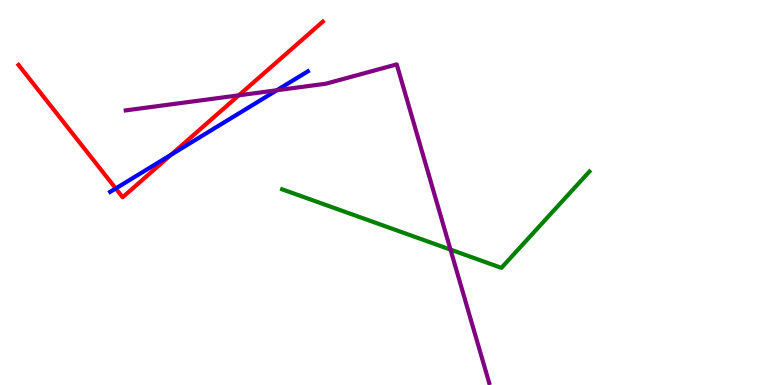[{'lines': ['blue', 'red'], 'intersections': [{'x': 1.49, 'y': 5.1}, {'x': 2.21, 'y': 5.98}]}, {'lines': ['green', 'red'], 'intersections': []}, {'lines': ['purple', 'red'], 'intersections': [{'x': 3.08, 'y': 7.52}]}, {'lines': ['blue', 'green'], 'intersections': []}, {'lines': ['blue', 'purple'], 'intersections': [{'x': 3.57, 'y': 7.66}]}, {'lines': ['green', 'purple'], 'intersections': [{'x': 5.81, 'y': 3.52}]}]